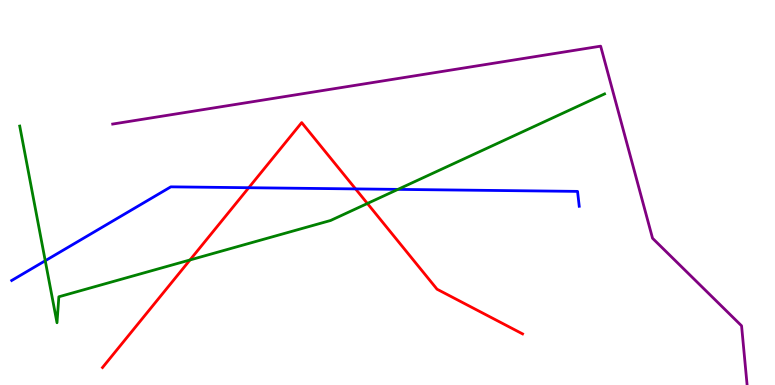[{'lines': ['blue', 'red'], 'intersections': [{'x': 3.21, 'y': 5.12}, {'x': 4.59, 'y': 5.09}]}, {'lines': ['green', 'red'], 'intersections': [{'x': 2.45, 'y': 3.25}, {'x': 4.74, 'y': 4.71}]}, {'lines': ['purple', 'red'], 'intersections': []}, {'lines': ['blue', 'green'], 'intersections': [{'x': 0.584, 'y': 3.23}, {'x': 5.13, 'y': 5.08}]}, {'lines': ['blue', 'purple'], 'intersections': []}, {'lines': ['green', 'purple'], 'intersections': []}]